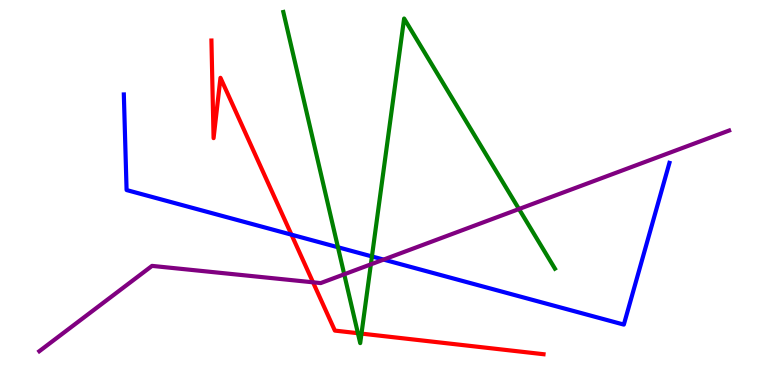[{'lines': ['blue', 'red'], 'intersections': [{'x': 3.76, 'y': 3.9}]}, {'lines': ['green', 'red'], 'intersections': [{'x': 4.62, 'y': 1.35}, {'x': 4.66, 'y': 1.33}]}, {'lines': ['purple', 'red'], 'intersections': [{'x': 4.04, 'y': 2.67}]}, {'lines': ['blue', 'green'], 'intersections': [{'x': 4.36, 'y': 3.58}, {'x': 4.8, 'y': 3.34}]}, {'lines': ['blue', 'purple'], 'intersections': [{'x': 4.95, 'y': 3.26}]}, {'lines': ['green', 'purple'], 'intersections': [{'x': 4.44, 'y': 2.88}, {'x': 4.79, 'y': 3.13}, {'x': 6.7, 'y': 4.57}]}]